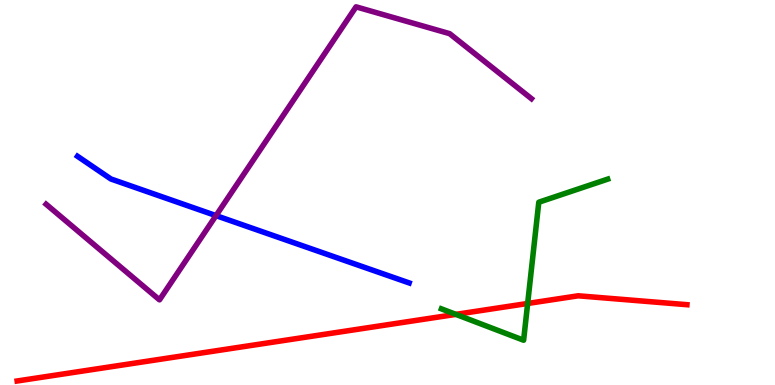[{'lines': ['blue', 'red'], 'intersections': []}, {'lines': ['green', 'red'], 'intersections': [{'x': 5.88, 'y': 1.83}, {'x': 6.81, 'y': 2.12}]}, {'lines': ['purple', 'red'], 'intersections': []}, {'lines': ['blue', 'green'], 'intersections': []}, {'lines': ['blue', 'purple'], 'intersections': [{'x': 2.79, 'y': 4.4}]}, {'lines': ['green', 'purple'], 'intersections': []}]